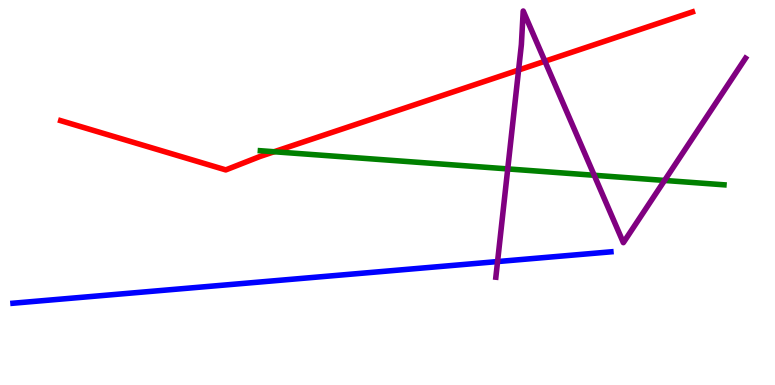[{'lines': ['blue', 'red'], 'intersections': []}, {'lines': ['green', 'red'], 'intersections': [{'x': 3.54, 'y': 6.06}]}, {'lines': ['purple', 'red'], 'intersections': [{'x': 6.69, 'y': 8.18}, {'x': 7.03, 'y': 8.41}]}, {'lines': ['blue', 'green'], 'intersections': []}, {'lines': ['blue', 'purple'], 'intersections': [{'x': 6.42, 'y': 3.21}]}, {'lines': ['green', 'purple'], 'intersections': [{'x': 6.55, 'y': 5.61}, {'x': 7.67, 'y': 5.45}, {'x': 8.58, 'y': 5.31}]}]